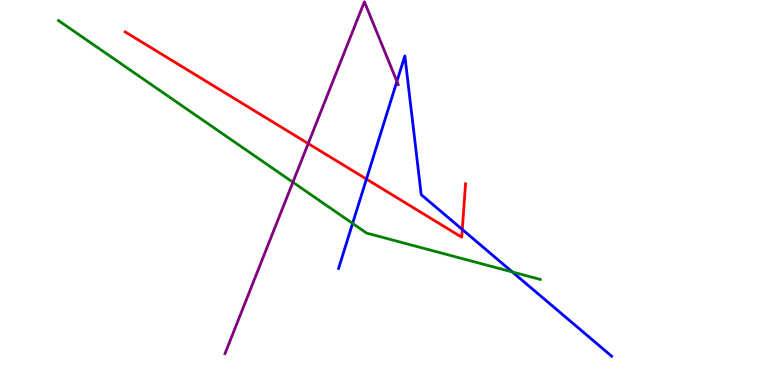[{'lines': ['blue', 'red'], 'intersections': [{'x': 4.73, 'y': 5.35}, {'x': 5.96, 'y': 4.04}]}, {'lines': ['green', 'red'], 'intersections': []}, {'lines': ['purple', 'red'], 'intersections': [{'x': 3.98, 'y': 6.27}]}, {'lines': ['blue', 'green'], 'intersections': [{'x': 4.55, 'y': 4.2}, {'x': 6.61, 'y': 2.94}]}, {'lines': ['blue', 'purple'], 'intersections': [{'x': 5.12, 'y': 7.89}]}, {'lines': ['green', 'purple'], 'intersections': [{'x': 3.78, 'y': 5.27}]}]